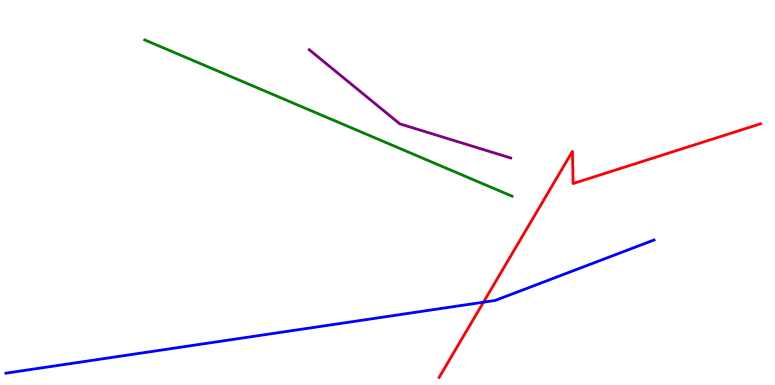[{'lines': ['blue', 'red'], 'intersections': [{'x': 6.24, 'y': 2.15}]}, {'lines': ['green', 'red'], 'intersections': []}, {'lines': ['purple', 'red'], 'intersections': []}, {'lines': ['blue', 'green'], 'intersections': []}, {'lines': ['blue', 'purple'], 'intersections': []}, {'lines': ['green', 'purple'], 'intersections': []}]